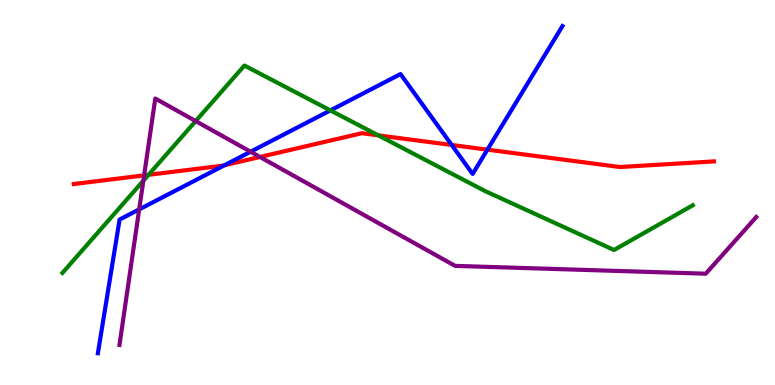[{'lines': ['blue', 'red'], 'intersections': [{'x': 2.9, 'y': 5.71}, {'x': 5.83, 'y': 6.23}, {'x': 6.29, 'y': 6.11}]}, {'lines': ['green', 'red'], 'intersections': [{'x': 1.92, 'y': 5.46}, {'x': 4.88, 'y': 6.48}]}, {'lines': ['purple', 'red'], 'intersections': [{'x': 1.86, 'y': 5.45}, {'x': 3.35, 'y': 5.92}]}, {'lines': ['blue', 'green'], 'intersections': [{'x': 4.26, 'y': 7.13}]}, {'lines': ['blue', 'purple'], 'intersections': [{'x': 1.8, 'y': 4.56}, {'x': 3.23, 'y': 6.06}]}, {'lines': ['green', 'purple'], 'intersections': [{'x': 1.85, 'y': 5.31}, {'x': 2.52, 'y': 6.86}]}]